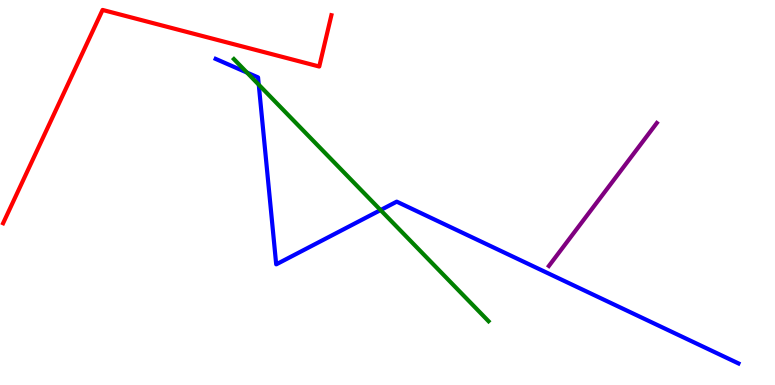[{'lines': ['blue', 'red'], 'intersections': []}, {'lines': ['green', 'red'], 'intersections': []}, {'lines': ['purple', 'red'], 'intersections': []}, {'lines': ['blue', 'green'], 'intersections': [{'x': 3.19, 'y': 8.12}, {'x': 3.34, 'y': 7.8}, {'x': 4.91, 'y': 4.54}]}, {'lines': ['blue', 'purple'], 'intersections': []}, {'lines': ['green', 'purple'], 'intersections': []}]